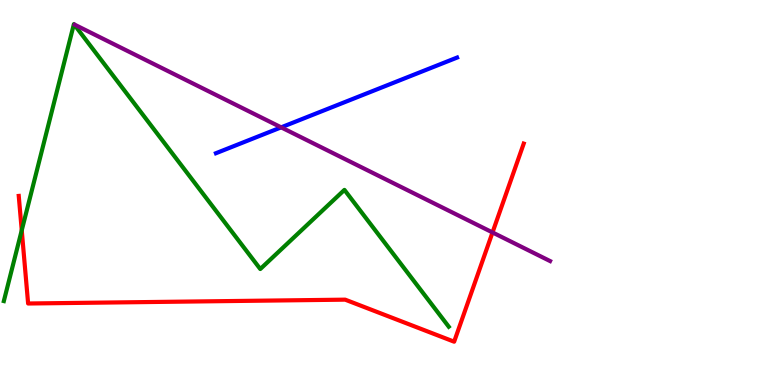[{'lines': ['blue', 'red'], 'intersections': []}, {'lines': ['green', 'red'], 'intersections': [{'x': 0.281, 'y': 4.02}]}, {'lines': ['purple', 'red'], 'intersections': [{'x': 6.36, 'y': 3.96}]}, {'lines': ['blue', 'green'], 'intersections': []}, {'lines': ['blue', 'purple'], 'intersections': [{'x': 3.63, 'y': 6.69}]}, {'lines': ['green', 'purple'], 'intersections': []}]